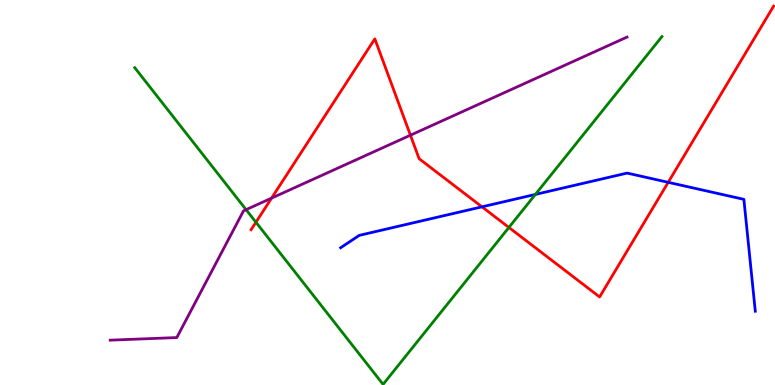[{'lines': ['blue', 'red'], 'intersections': [{'x': 6.22, 'y': 4.63}, {'x': 8.62, 'y': 5.26}]}, {'lines': ['green', 'red'], 'intersections': [{'x': 3.3, 'y': 4.23}, {'x': 6.57, 'y': 4.09}]}, {'lines': ['purple', 'red'], 'intersections': [{'x': 3.5, 'y': 4.85}, {'x': 5.3, 'y': 6.49}]}, {'lines': ['blue', 'green'], 'intersections': [{'x': 6.91, 'y': 4.95}]}, {'lines': ['blue', 'purple'], 'intersections': []}, {'lines': ['green', 'purple'], 'intersections': [{'x': 3.18, 'y': 4.55}]}]